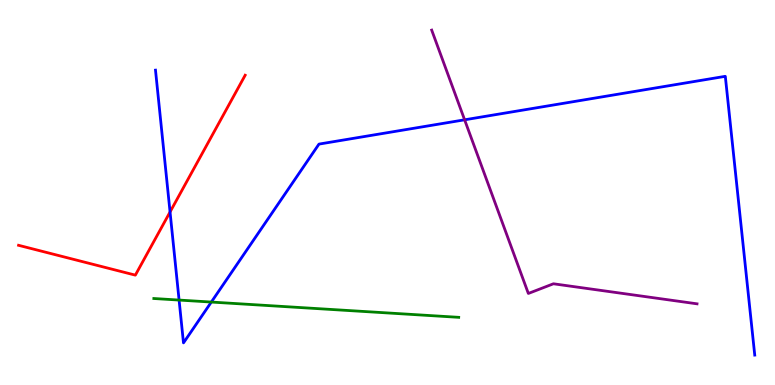[{'lines': ['blue', 'red'], 'intersections': [{'x': 2.19, 'y': 4.49}]}, {'lines': ['green', 'red'], 'intersections': []}, {'lines': ['purple', 'red'], 'intersections': []}, {'lines': ['blue', 'green'], 'intersections': [{'x': 2.31, 'y': 2.21}, {'x': 2.73, 'y': 2.15}]}, {'lines': ['blue', 'purple'], 'intersections': [{'x': 6.0, 'y': 6.89}]}, {'lines': ['green', 'purple'], 'intersections': []}]